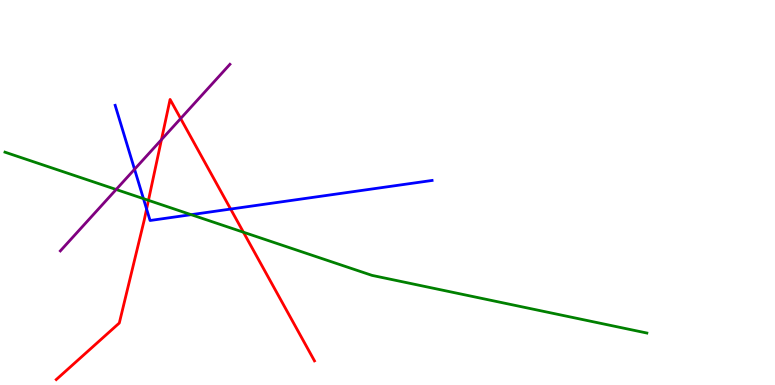[{'lines': ['blue', 'red'], 'intersections': [{'x': 1.89, 'y': 4.57}, {'x': 2.98, 'y': 4.57}]}, {'lines': ['green', 'red'], 'intersections': [{'x': 1.92, 'y': 4.8}, {'x': 3.14, 'y': 3.97}]}, {'lines': ['purple', 'red'], 'intersections': [{'x': 2.08, 'y': 6.37}, {'x': 2.33, 'y': 6.92}]}, {'lines': ['blue', 'green'], 'intersections': [{'x': 1.85, 'y': 4.84}, {'x': 2.47, 'y': 4.42}]}, {'lines': ['blue', 'purple'], 'intersections': [{'x': 1.74, 'y': 5.6}]}, {'lines': ['green', 'purple'], 'intersections': [{'x': 1.5, 'y': 5.08}]}]